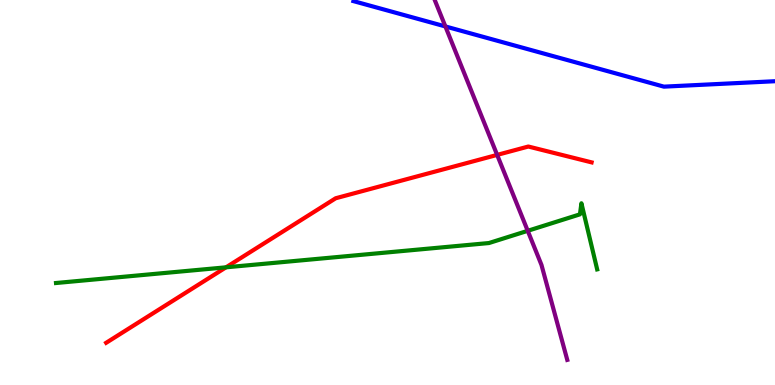[{'lines': ['blue', 'red'], 'intersections': []}, {'lines': ['green', 'red'], 'intersections': [{'x': 2.92, 'y': 3.06}]}, {'lines': ['purple', 'red'], 'intersections': [{'x': 6.41, 'y': 5.98}]}, {'lines': ['blue', 'green'], 'intersections': []}, {'lines': ['blue', 'purple'], 'intersections': [{'x': 5.75, 'y': 9.31}]}, {'lines': ['green', 'purple'], 'intersections': [{'x': 6.81, 'y': 4.01}]}]